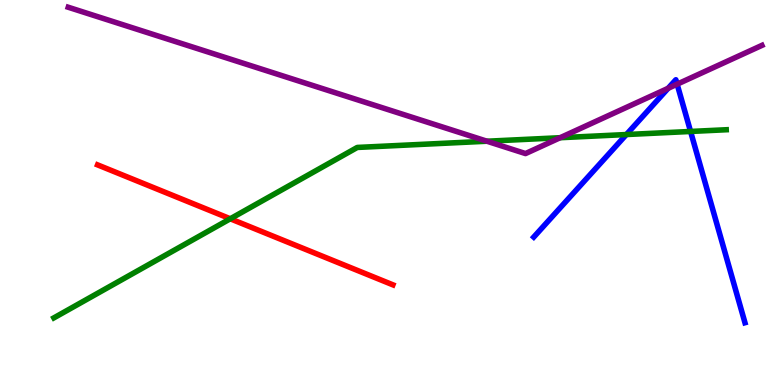[{'lines': ['blue', 'red'], 'intersections': []}, {'lines': ['green', 'red'], 'intersections': [{'x': 2.97, 'y': 4.32}]}, {'lines': ['purple', 'red'], 'intersections': []}, {'lines': ['blue', 'green'], 'intersections': [{'x': 8.08, 'y': 6.51}, {'x': 8.91, 'y': 6.59}]}, {'lines': ['blue', 'purple'], 'intersections': [{'x': 8.62, 'y': 7.71}, {'x': 8.74, 'y': 7.81}]}, {'lines': ['green', 'purple'], 'intersections': [{'x': 6.28, 'y': 6.33}, {'x': 7.23, 'y': 6.42}]}]